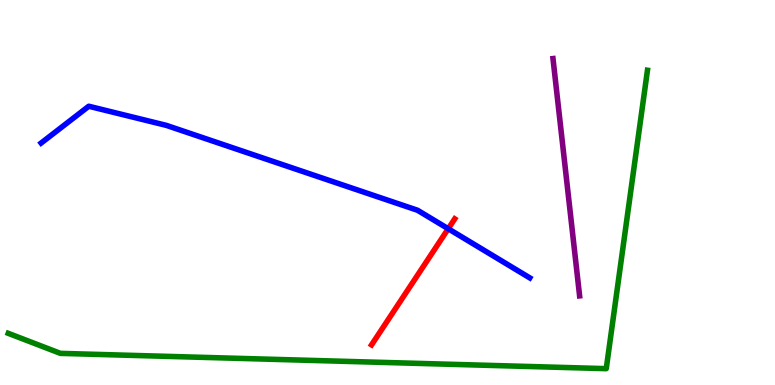[{'lines': ['blue', 'red'], 'intersections': [{'x': 5.78, 'y': 4.06}]}, {'lines': ['green', 'red'], 'intersections': []}, {'lines': ['purple', 'red'], 'intersections': []}, {'lines': ['blue', 'green'], 'intersections': []}, {'lines': ['blue', 'purple'], 'intersections': []}, {'lines': ['green', 'purple'], 'intersections': []}]